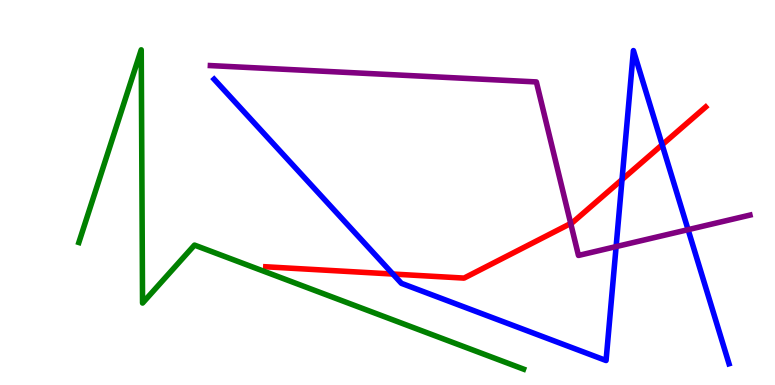[{'lines': ['blue', 'red'], 'intersections': [{'x': 5.07, 'y': 2.88}, {'x': 8.03, 'y': 5.34}, {'x': 8.54, 'y': 6.24}]}, {'lines': ['green', 'red'], 'intersections': []}, {'lines': ['purple', 'red'], 'intersections': [{'x': 7.36, 'y': 4.2}]}, {'lines': ['blue', 'green'], 'intersections': []}, {'lines': ['blue', 'purple'], 'intersections': [{'x': 7.95, 'y': 3.6}, {'x': 8.88, 'y': 4.03}]}, {'lines': ['green', 'purple'], 'intersections': []}]